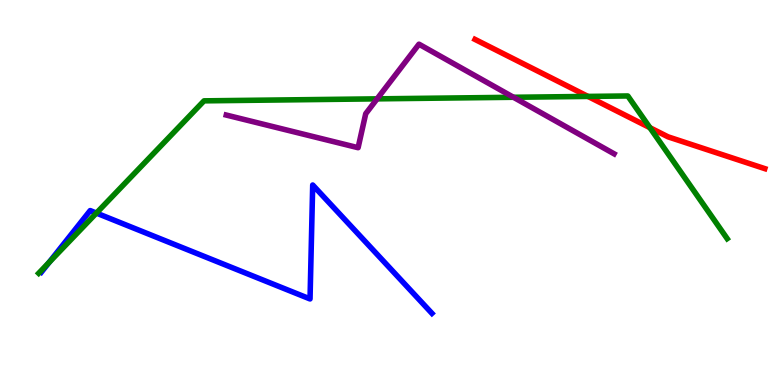[{'lines': ['blue', 'red'], 'intersections': []}, {'lines': ['green', 'red'], 'intersections': [{'x': 7.59, 'y': 7.5}, {'x': 8.39, 'y': 6.68}]}, {'lines': ['purple', 'red'], 'intersections': []}, {'lines': ['blue', 'green'], 'intersections': [{'x': 0.633, 'y': 3.18}, {'x': 1.24, 'y': 4.47}]}, {'lines': ['blue', 'purple'], 'intersections': []}, {'lines': ['green', 'purple'], 'intersections': [{'x': 4.87, 'y': 7.43}, {'x': 6.63, 'y': 7.47}]}]